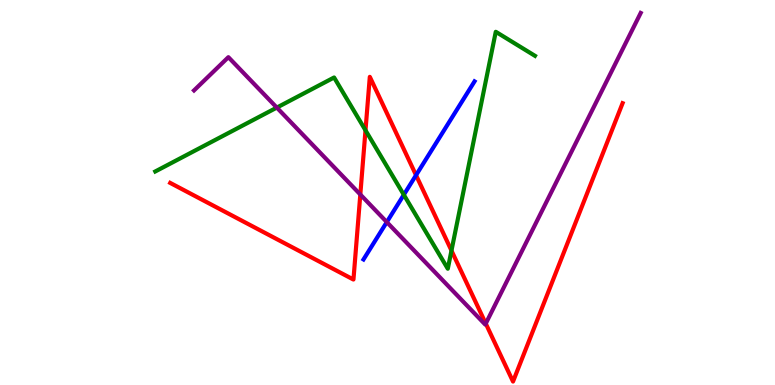[{'lines': ['blue', 'red'], 'intersections': [{'x': 5.37, 'y': 5.45}]}, {'lines': ['green', 'red'], 'intersections': [{'x': 4.72, 'y': 6.62}, {'x': 5.83, 'y': 3.49}]}, {'lines': ['purple', 'red'], 'intersections': [{'x': 4.65, 'y': 4.95}, {'x': 6.27, 'y': 1.6}]}, {'lines': ['blue', 'green'], 'intersections': [{'x': 5.21, 'y': 4.94}]}, {'lines': ['blue', 'purple'], 'intersections': [{'x': 4.99, 'y': 4.23}]}, {'lines': ['green', 'purple'], 'intersections': [{'x': 3.57, 'y': 7.21}]}]